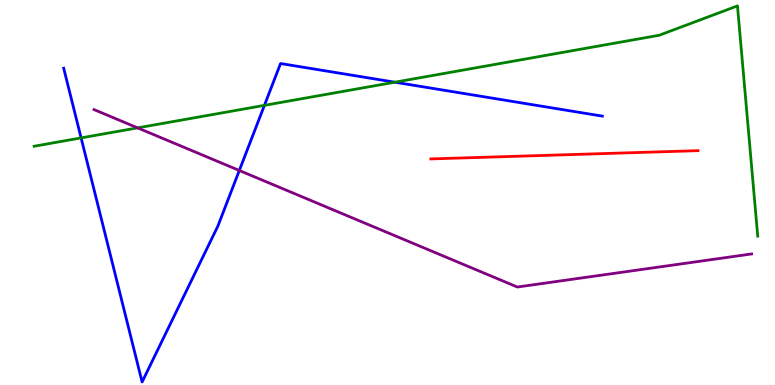[{'lines': ['blue', 'red'], 'intersections': []}, {'lines': ['green', 'red'], 'intersections': []}, {'lines': ['purple', 'red'], 'intersections': []}, {'lines': ['blue', 'green'], 'intersections': [{'x': 1.05, 'y': 6.42}, {'x': 3.41, 'y': 7.26}, {'x': 5.09, 'y': 7.86}]}, {'lines': ['blue', 'purple'], 'intersections': [{'x': 3.09, 'y': 5.57}]}, {'lines': ['green', 'purple'], 'intersections': [{'x': 1.78, 'y': 6.68}]}]